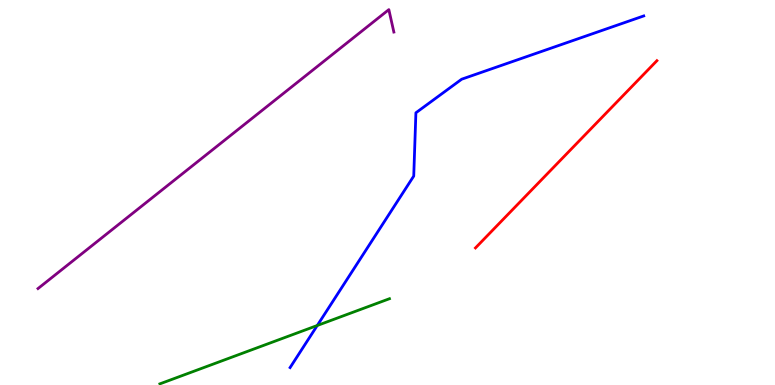[{'lines': ['blue', 'red'], 'intersections': []}, {'lines': ['green', 'red'], 'intersections': []}, {'lines': ['purple', 'red'], 'intersections': []}, {'lines': ['blue', 'green'], 'intersections': [{'x': 4.09, 'y': 1.55}]}, {'lines': ['blue', 'purple'], 'intersections': []}, {'lines': ['green', 'purple'], 'intersections': []}]